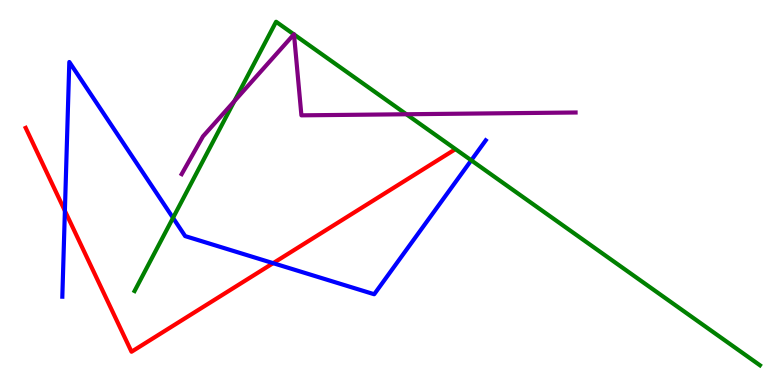[{'lines': ['blue', 'red'], 'intersections': [{'x': 0.837, 'y': 4.52}, {'x': 3.52, 'y': 3.16}]}, {'lines': ['green', 'red'], 'intersections': []}, {'lines': ['purple', 'red'], 'intersections': []}, {'lines': ['blue', 'green'], 'intersections': [{'x': 2.23, 'y': 4.34}, {'x': 6.08, 'y': 5.84}]}, {'lines': ['blue', 'purple'], 'intersections': []}, {'lines': ['green', 'purple'], 'intersections': [{'x': 3.02, 'y': 7.37}, {'x': 3.79, 'y': 9.11}, {'x': 3.79, 'y': 9.1}, {'x': 5.24, 'y': 7.03}]}]